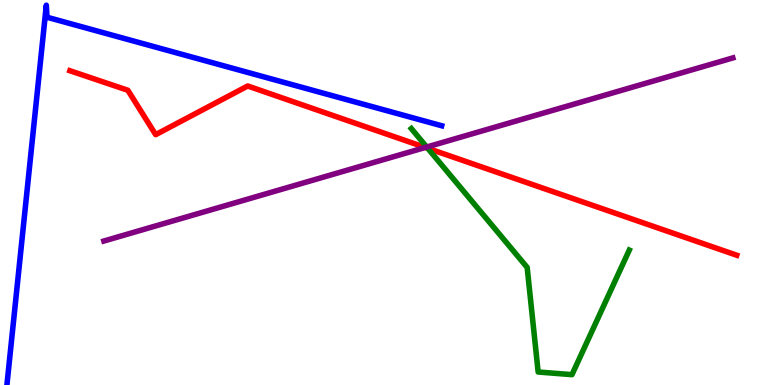[{'lines': ['blue', 'red'], 'intersections': []}, {'lines': ['green', 'red'], 'intersections': [{'x': 5.52, 'y': 6.15}]}, {'lines': ['purple', 'red'], 'intersections': [{'x': 5.49, 'y': 6.17}]}, {'lines': ['blue', 'green'], 'intersections': []}, {'lines': ['blue', 'purple'], 'intersections': []}, {'lines': ['green', 'purple'], 'intersections': [{'x': 5.51, 'y': 6.18}]}]